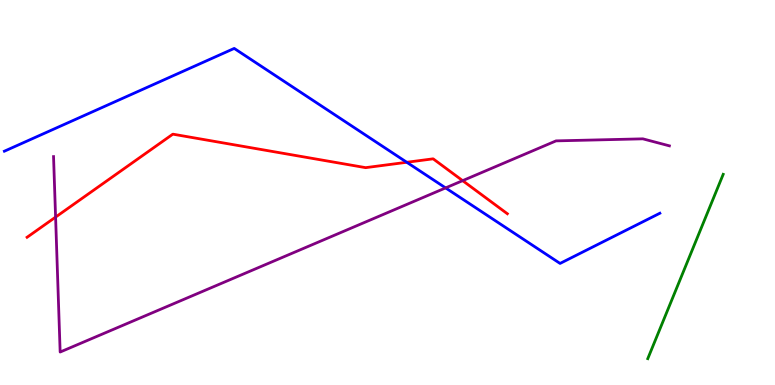[{'lines': ['blue', 'red'], 'intersections': [{'x': 5.25, 'y': 5.78}]}, {'lines': ['green', 'red'], 'intersections': []}, {'lines': ['purple', 'red'], 'intersections': [{'x': 0.717, 'y': 4.36}, {'x': 5.97, 'y': 5.31}]}, {'lines': ['blue', 'green'], 'intersections': []}, {'lines': ['blue', 'purple'], 'intersections': [{'x': 5.75, 'y': 5.12}]}, {'lines': ['green', 'purple'], 'intersections': []}]